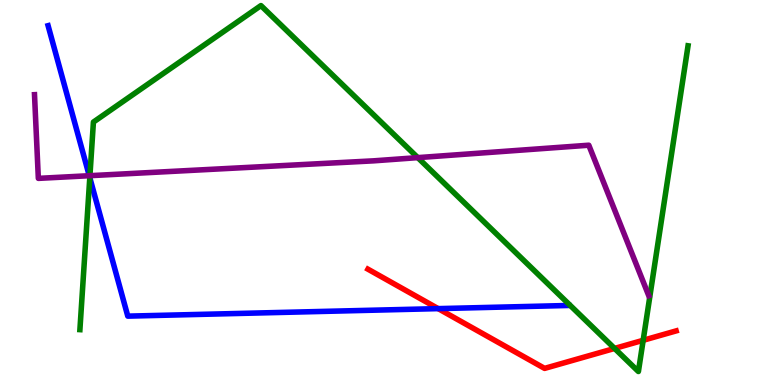[{'lines': ['blue', 'red'], 'intersections': [{'x': 5.65, 'y': 1.98}]}, {'lines': ['green', 'red'], 'intersections': [{'x': 7.93, 'y': 0.95}, {'x': 8.3, 'y': 1.16}]}, {'lines': ['purple', 'red'], 'intersections': []}, {'lines': ['blue', 'green'], 'intersections': [{'x': 1.16, 'y': 5.39}]}, {'lines': ['blue', 'purple'], 'intersections': [{'x': 1.15, 'y': 5.44}]}, {'lines': ['green', 'purple'], 'intersections': [{'x': 1.16, 'y': 5.44}, {'x': 5.39, 'y': 5.91}]}]